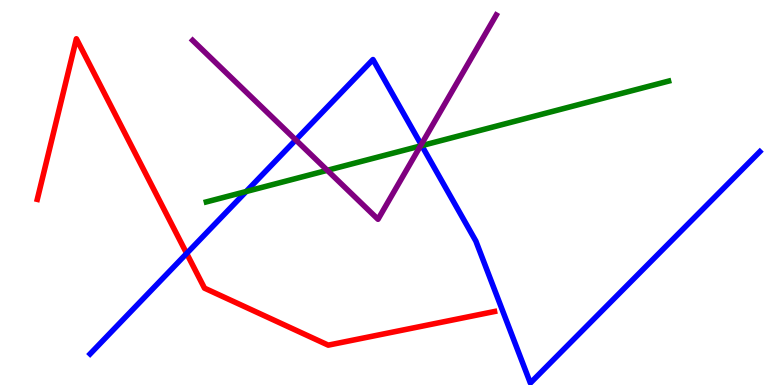[{'lines': ['blue', 'red'], 'intersections': [{'x': 2.41, 'y': 3.42}]}, {'lines': ['green', 'red'], 'intersections': []}, {'lines': ['purple', 'red'], 'intersections': []}, {'lines': ['blue', 'green'], 'intersections': [{'x': 3.18, 'y': 5.03}, {'x': 5.44, 'y': 6.22}]}, {'lines': ['blue', 'purple'], 'intersections': [{'x': 3.82, 'y': 6.37}, {'x': 5.43, 'y': 6.24}]}, {'lines': ['green', 'purple'], 'intersections': [{'x': 4.22, 'y': 5.58}, {'x': 5.43, 'y': 6.21}]}]